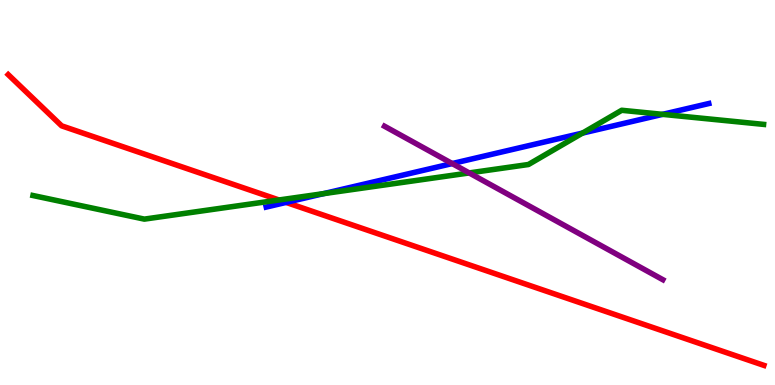[{'lines': ['blue', 'red'], 'intersections': [{'x': 3.69, 'y': 4.74}]}, {'lines': ['green', 'red'], 'intersections': [{'x': 3.6, 'y': 4.81}]}, {'lines': ['purple', 'red'], 'intersections': []}, {'lines': ['blue', 'green'], 'intersections': [{'x': 4.18, 'y': 4.97}, {'x': 7.52, 'y': 6.54}, {'x': 8.55, 'y': 7.03}]}, {'lines': ['blue', 'purple'], 'intersections': [{'x': 5.83, 'y': 5.75}]}, {'lines': ['green', 'purple'], 'intersections': [{'x': 6.05, 'y': 5.51}]}]